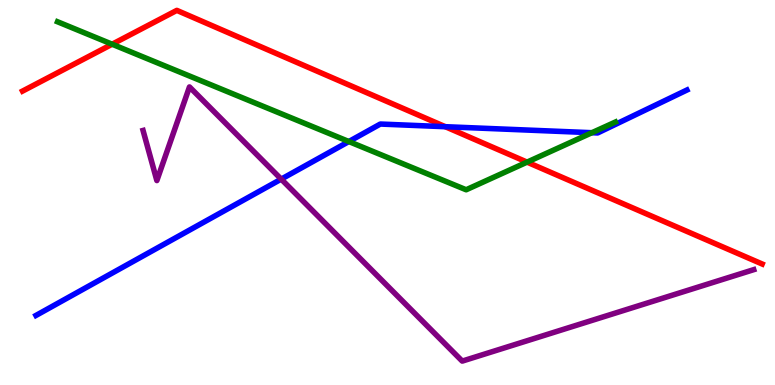[{'lines': ['blue', 'red'], 'intersections': [{'x': 5.75, 'y': 6.71}]}, {'lines': ['green', 'red'], 'intersections': [{'x': 1.45, 'y': 8.85}, {'x': 6.8, 'y': 5.79}]}, {'lines': ['purple', 'red'], 'intersections': []}, {'lines': ['blue', 'green'], 'intersections': [{'x': 4.5, 'y': 6.32}, {'x': 7.64, 'y': 6.55}]}, {'lines': ['blue', 'purple'], 'intersections': [{'x': 3.63, 'y': 5.35}]}, {'lines': ['green', 'purple'], 'intersections': []}]